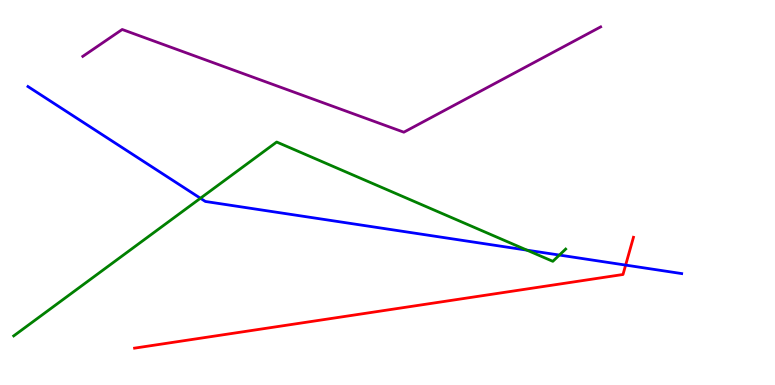[{'lines': ['blue', 'red'], 'intersections': [{'x': 8.07, 'y': 3.11}]}, {'lines': ['green', 'red'], 'intersections': []}, {'lines': ['purple', 'red'], 'intersections': []}, {'lines': ['blue', 'green'], 'intersections': [{'x': 2.59, 'y': 4.85}, {'x': 6.8, 'y': 3.5}, {'x': 7.22, 'y': 3.37}]}, {'lines': ['blue', 'purple'], 'intersections': []}, {'lines': ['green', 'purple'], 'intersections': []}]